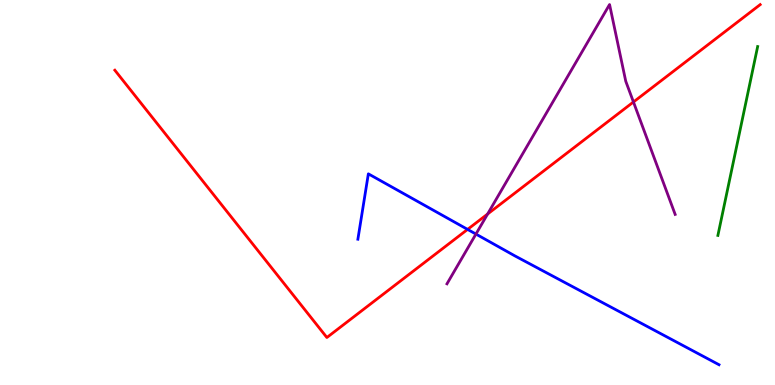[{'lines': ['blue', 'red'], 'intersections': [{'x': 6.03, 'y': 4.04}]}, {'lines': ['green', 'red'], 'intersections': []}, {'lines': ['purple', 'red'], 'intersections': [{'x': 6.29, 'y': 4.44}, {'x': 8.17, 'y': 7.35}]}, {'lines': ['blue', 'green'], 'intersections': []}, {'lines': ['blue', 'purple'], 'intersections': [{'x': 6.14, 'y': 3.92}]}, {'lines': ['green', 'purple'], 'intersections': []}]